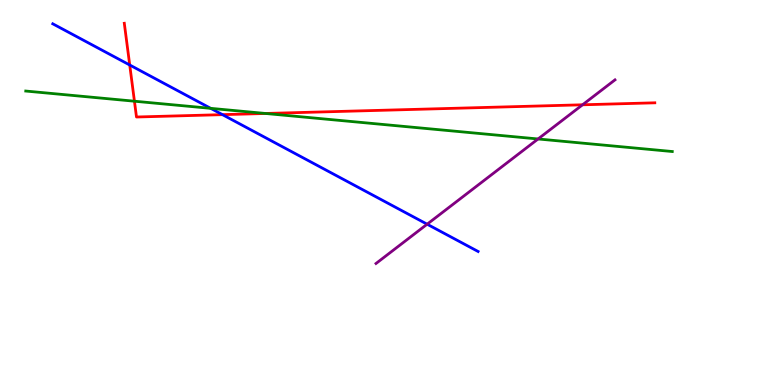[{'lines': ['blue', 'red'], 'intersections': [{'x': 1.67, 'y': 8.31}, {'x': 2.87, 'y': 7.02}]}, {'lines': ['green', 'red'], 'intersections': [{'x': 1.73, 'y': 7.37}, {'x': 3.43, 'y': 7.05}]}, {'lines': ['purple', 'red'], 'intersections': [{'x': 7.52, 'y': 7.28}]}, {'lines': ['blue', 'green'], 'intersections': [{'x': 2.72, 'y': 7.19}]}, {'lines': ['blue', 'purple'], 'intersections': [{'x': 5.51, 'y': 4.18}]}, {'lines': ['green', 'purple'], 'intersections': [{'x': 6.94, 'y': 6.39}]}]